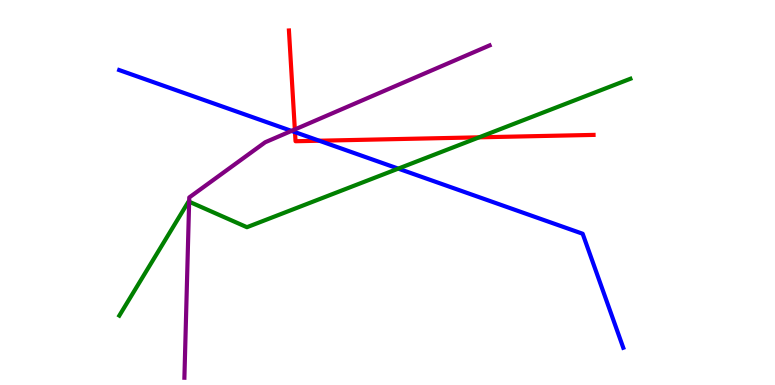[{'lines': ['blue', 'red'], 'intersections': [{'x': 3.81, 'y': 6.57}, {'x': 4.12, 'y': 6.34}]}, {'lines': ['green', 'red'], 'intersections': [{'x': 6.18, 'y': 6.43}]}, {'lines': ['purple', 'red'], 'intersections': [{'x': 3.8, 'y': 6.64}]}, {'lines': ['blue', 'green'], 'intersections': [{'x': 5.14, 'y': 5.62}]}, {'lines': ['blue', 'purple'], 'intersections': [{'x': 3.76, 'y': 6.6}]}, {'lines': ['green', 'purple'], 'intersections': [{'x': 2.44, 'y': 4.76}]}]